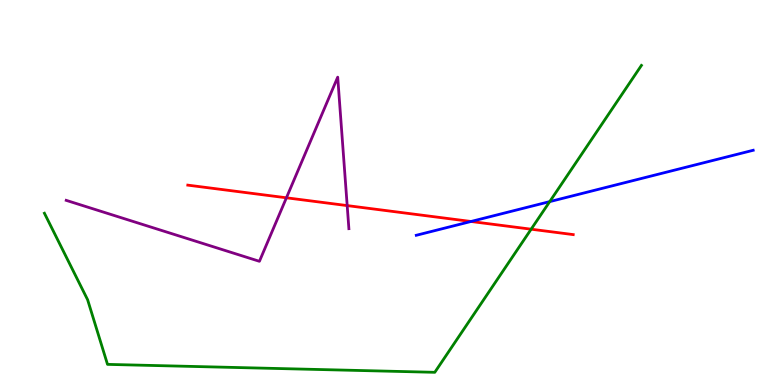[{'lines': ['blue', 'red'], 'intersections': [{'x': 6.08, 'y': 4.25}]}, {'lines': ['green', 'red'], 'intersections': [{'x': 6.85, 'y': 4.05}]}, {'lines': ['purple', 'red'], 'intersections': [{'x': 3.7, 'y': 4.86}, {'x': 4.48, 'y': 4.66}]}, {'lines': ['blue', 'green'], 'intersections': [{'x': 7.09, 'y': 4.76}]}, {'lines': ['blue', 'purple'], 'intersections': []}, {'lines': ['green', 'purple'], 'intersections': []}]